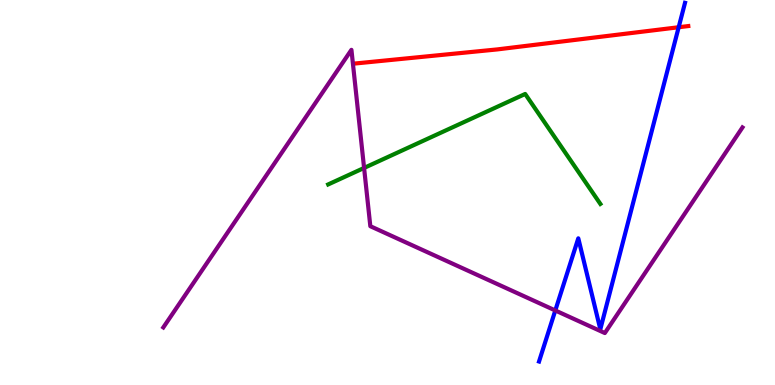[{'lines': ['blue', 'red'], 'intersections': [{'x': 8.76, 'y': 9.29}]}, {'lines': ['green', 'red'], 'intersections': []}, {'lines': ['purple', 'red'], 'intersections': []}, {'lines': ['blue', 'green'], 'intersections': []}, {'lines': ['blue', 'purple'], 'intersections': [{'x': 7.17, 'y': 1.94}]}, {'lines': ['green', 'purple'], 'intersections': [{'x': 4.7, 'y': 5.64}]}]